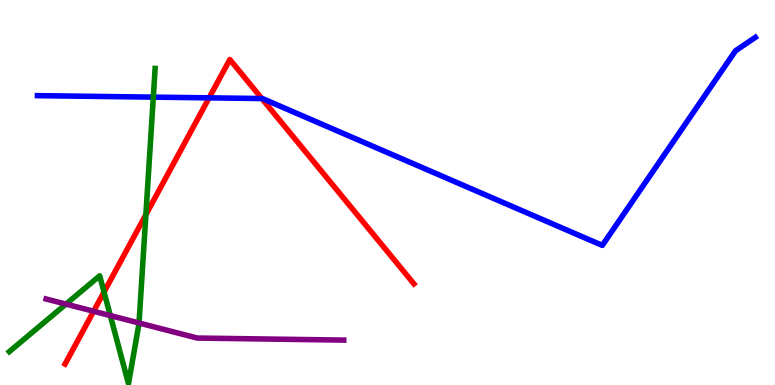[{'lines': ['blue', 'red'], 'intersections': [{'x': 2.7, 'y': 7.46}, {'x': 3.38, 'y': 7.44}]}, {'lines': ['green', 'red'], 'intersections': [{'x': 1.34, 'y': 2.41}, {'x': 1.88, 'y': 4.42}]}, {'lines': ['purple', 'red'], 'intersections': [{'x': 1.21, 'y': 1.92}]}, {'lines': ['blue', 'green'], 'intersections': [{'x': 1.98, 'y': 7.48}]}, {'lines': ['blue', 'purple'], 'intersections': []}, {'lines': ['green', 'purple'], 'intersections': [{'x': 0.851, 'y': 2.1}, {'x': 1.42, 'y': 1.8}, {'x': 1.79, 'y': 1.61}]}]